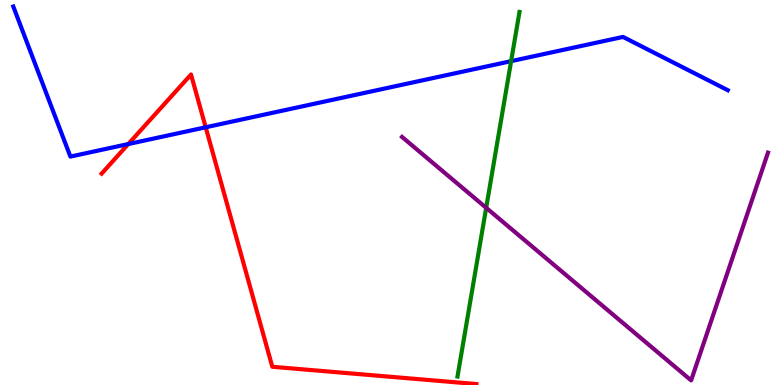[{'lines': ['blue', 'red'], 'intersections': [{'x': 1.66, 'y': 6.26}, {'x': 2.65, 'y': 6.69}]}, {'lines': ['green', 'red'], 'intersections': []}, {'lines': ['purple', 'red'], 'intersections': []}, {'lines': ['blue', 'green'], 'intersections': [{'x': 6.6, 'y': 8.41}]}, {'lines': ['blue', 'purple'], 'intersections': []}, {'lines': ['green', 'purple'], 'intersections': [{'x': 6.27, 'y': 4.6}]}]